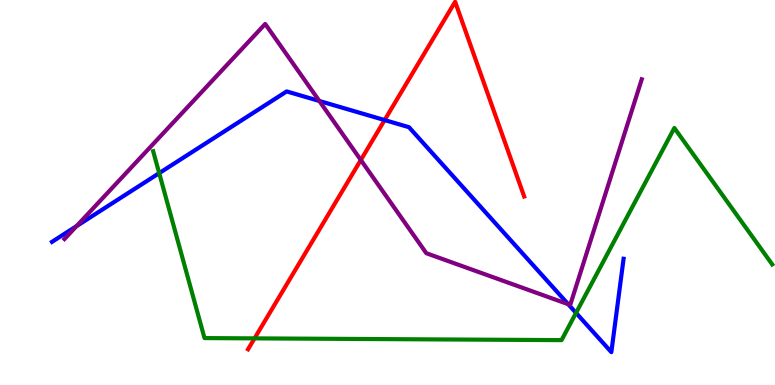[{'lines': ['blue', 'red'], 'intersections': [{'x': 4.96, 'y': 6.88}]}, {'lines': ['green', 'red'], 'intersections': [{'x': 3.28, 'y': 1.21}]}, {'lines': ['purple', 'red'], 'intersections': [{'x': 4.66, 'y': 5.84}]}, {'lines': ['blue', 'green'], 'intersections': [{'x': 2.05, 'y': 5.5}, {'x': 7.43, 'y': 1.87}]}, {'lines': ['blue', 'purple'], 'intersections': [{'x': 0.987, 'y': 4.13}, {'x': 4.12, 'y': 7.38}, {'x': 7.33, 'y': 2.1}]}, {'lines': ['green', 'purple'], 'intersections': []}]